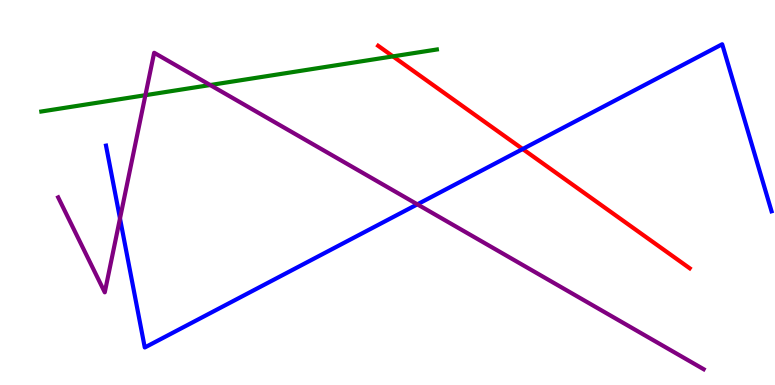[{'lines': ['blue', 'red'], 'intersections': [{'x': 6.74, 'y': 6.13}]}, {'lines': ['green', 'red'], 'intersections': [{'x': 5.07, 'y': 8.54}]}, {'lines': ['purple', 'red'], 'intersections': []}, {'lines': ['blue', 'green'], 'intersections': []}, {'lines': ['blue', 'purple'], 'intersections': [{'x': 1.55, 'y': 4.33}, {'x': 5.39, 'y': 4.69}]}, {'lines': ['green', 'purple'], 'intersections': [{'x': 1.88, 'y': 7.53}, {'x': 2.71, 'y': 7.79}]}]